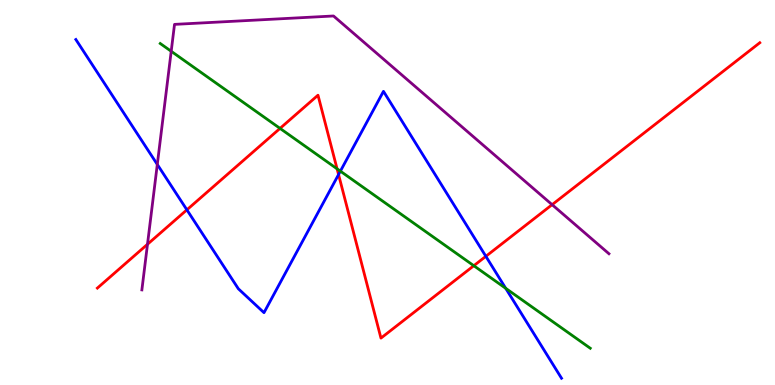[{'lines': ['blue', 'red'], 'intersections': [{'x': 2.41, 'y': 4.55}, {'x': 4.37, 'y': 5.47}, {'x': 6.27, 'y': 3.34}]}, {'lines': ['green', 'red'], 'intersections': [{'x': 3.61, 'y': 6.67}, {'x': 4.35, 'y': 5.62}, {'x': 6.11, 'y': 3.1}]}, {'lines': ['purple', 'red'], 'intersections': [{'x': 1.9, 'y': 3.66}, {'x': 7.12, 'y': 4.68}]}, {'lines': ['blue', 'green'], 'intersections': [{'x': 4.39, 'y': 5.55}, {'x': 6.53, 'y': 2.51}]}, {'lines': ['blue', 'purple'], 'intersections': [{'x': 2.03, 'y': 5.73}]}, {'lines': ['green', 'purple'], 'intersections': [{'x': 2.21, 'y': 8.67}]}]